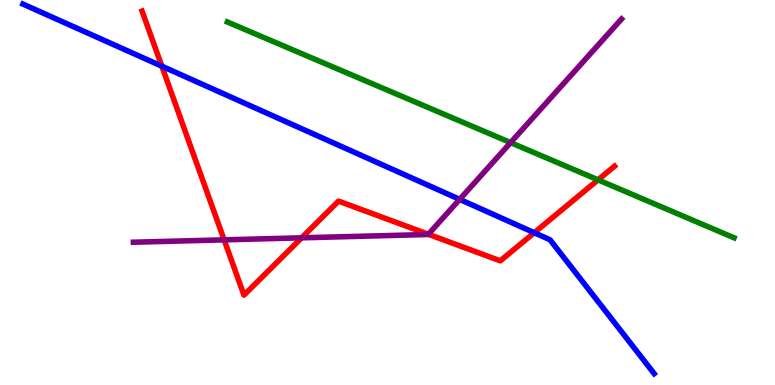[{'lines': ['blue', 'red'], 'intersections': [{'x': 2.09, 'y': 8.28}, {'x': 6.89, 'y': 3.96}]}, {'lines': ['green', 'red'], 'intersections': [{'x': 7.72, 'y': 5.33}]}, {'lines': ['purple', 'red'], 'intersections': [{'x': 2.89, 'y': 3.77}, {'x': 3.89, 'y': 3.82}, {'x': 5.53, 'y': 3.92}]}, {'lines': ['blue', 'green'], 'intersections': []}, {'lines': ['blue', 'purple'], 'intersections': [{'x': 5.93, 'y': 4.82}]}, {'lines': ['green', 'purple'], 'intersections': [{'x': 6.59, 'y': 6.3}]}]